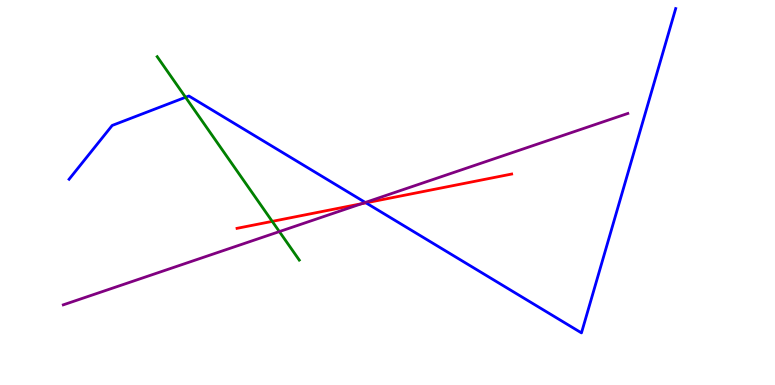[{'lines': ['blue', 'red'], 'intersections': [{'x': 4.72, 'y': 4.73}]}, {'lines': ['green', 'red'], 'intersections': [{'x': 3.51, 'y': 4.25}]}, {'lines': ['purple', 'red'], 'intersections': [{'x': 4.67, 'y': 4.71}]}, {'lines': ['blue', 'green'], 'intersections': [{'x': 2.39, 'y': 7.47}]}, {'lines': ['blue', 'purple'], 'intersections': [{'x': 4.71, 'y': 4.74}]}, {'lines': ['green', 'purple'], 'intersections': [{'x': 3.6, 'y': 3.98}]}]